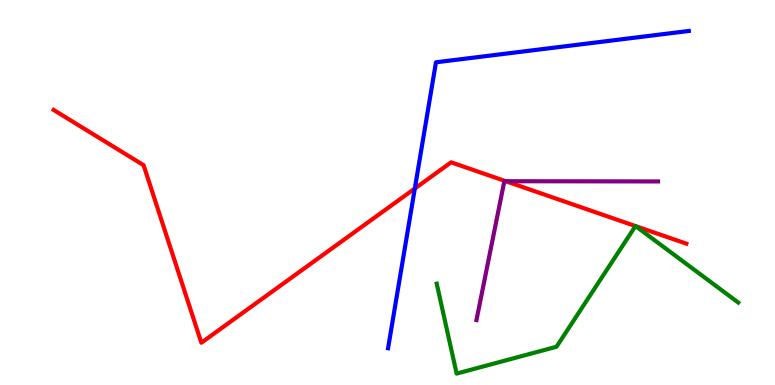[{'lines': ['blue', 'red'], 'intersections': [{'x': 5.35, 'y': 5.1}]}, {'lines': ['green', 'red'], 'intersections': [{'x': 8.2, 'y': 4.13}, {'x': 8.2, 'y': 4.13}]}, {'lines': ['purple', 'red'], 'intersections': [{'x': 6.53, 'y': 5.29}]}, {'lines': ['blue', 'green'], 'intersections': []}, {'lines': ['blue', 'purple'], 'intersections': []}, {'lines': ['green', 'purple'], 'intersections': []}]